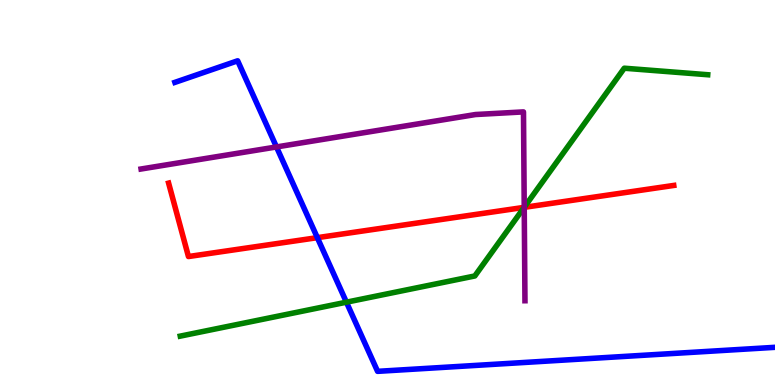[{'lines': ['blue', 'red'], 'intersections': [{'x': 4.09, 'y': 3.83}]}, {'lines': ['green', 'red'], 'intersections': [{'x': 6.76, 'y': 4.61}]}, {'lines': ['purple', 'red'], 'intersections': [{'x': 6.76, 'y': 4.61}]}, {'lines': ['blue', 'green'], 'intersections': [{'x': 4.47, 'y': 2.15}]}, {'lines': ['blue', 'purple'], 'intersections': [{'x': 3.57, 'y': 6.18}]}, {'lines': ['green', 'purple'], 'intersections': [{'x': 6.76, 'y': 4.62}]}]